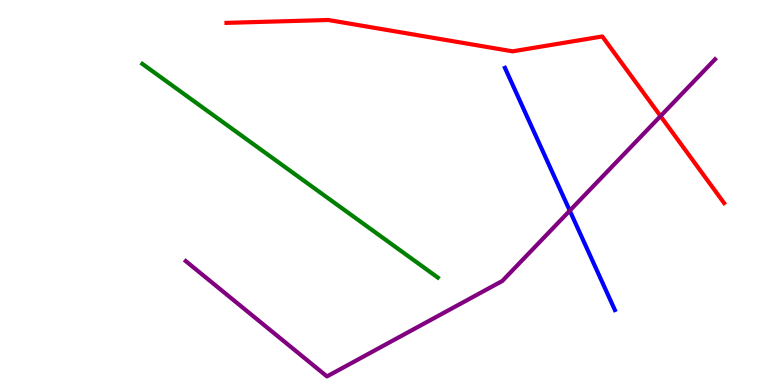[{'lines': ['blue', 'red'], 'intersections': []}, {'lines': ['green', 'red'], 'intersections': []}, {'lines': ['purple', 'red'], 'intersections': [{'x': 8.52, 'y': 6.98}]}, {'lines': ['blue', 'green'], 'intersections': []}, {'lines': ['blue', 'purple'], 'intersections': [{'x': 7.35, 'y': 4.53}]}, {'lines': ['green', 'purple'], 'intersections': []}]